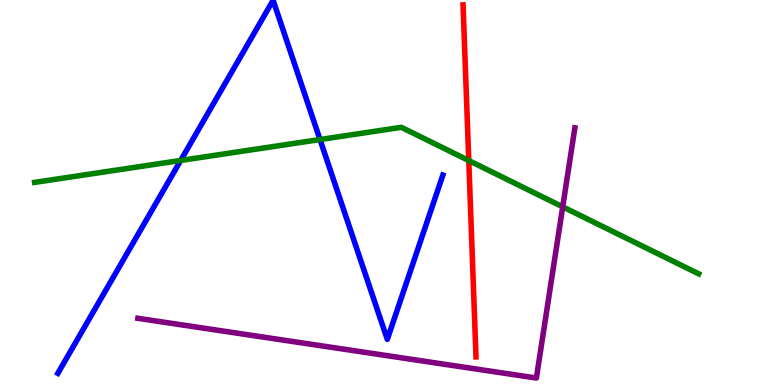[{'lines': ['blue', 'red'], 'intersections': []}, {'lines': ['green', 'red'], 'intersections': [{'x': 6.05, 'y': 5.83}]}, {'lines': ['purple', 'red'], 'intersections': []}, {'lines': ['blue', 'green'], 'intersections': [{'x': 2.33, 'y': 5.83}, {'x': 4.13, 'y': 6.38}]}, {'lines': ['blue', 'purple'], 'intersections': []}, {'lines': ['green', 'purple'], 'intersections': [{'x': 7.26, 'y': 4.63}]}]